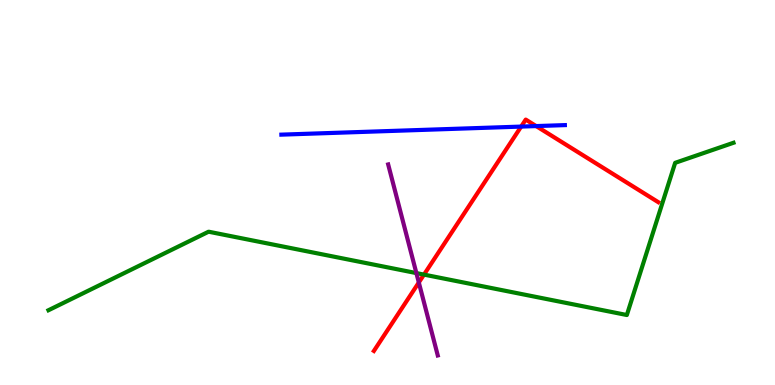[{'lines': ['blue', 'red'], 'intersections': [{'x': 6.72, 'y': 6.71}, {'x': 6.92, 'y': 6.73}]}, {'lines': ['green', 'red'], 'intersections': [{'x': 5.47, 'y': 2.87}]}, {'lines': ['purple', 'red'], 'intersections': [{'x': 5.4, 'y': 2.66}]}, {'lines': ['blue', 'green'], 'intersections': []}, {'lines': ['blue', 'purple'], 'intersections': []}, {'lines': ['green', 'purple'], 'intersections': [{'x': 5.37, 'y': 2.91}]}]